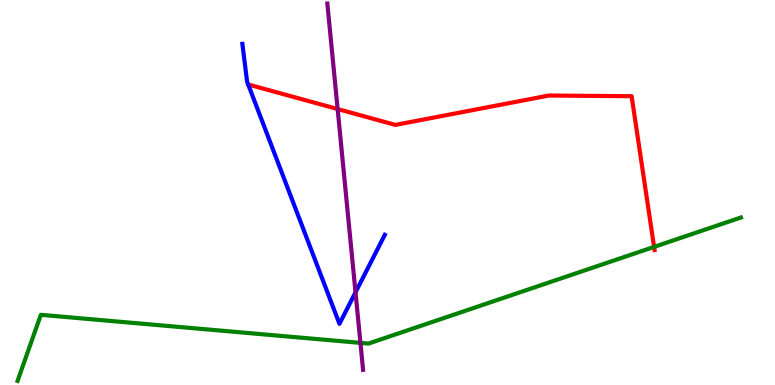[{'lines': ['blue', 'red'], 'intersections': []}, {'lines': ['green', 'red'], 'intersections': [{'x': 8.44, 'y': 3.59}]}, {'lines': ['purple', 'red'], 'intersections': [{'x': 4.36, 'y': 7.17}]}, {'lines': ['blue', 'green'], 'intersections': []}, {'lines': ['blue', 'purple'], 'intersections': [{'x': 4.59, 'y': 2.41}]}, {'lines': ['green', 'purple'], 'intersections': [{'x': 4.65, 'y': 1.09}]}]